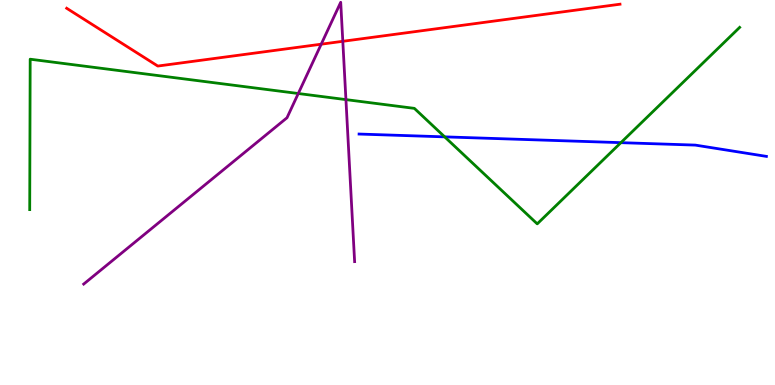[{'lines': ['blue', 'red'], 'intersections': []}, {'lines': ['green', 'red'], 'intersections': []}, {'lines': ['purple', 'red'], 'intersections': [{'x': 4.14, 'y': 8.85}, {'x': 4.42, 'y': 8.93}]}, {'lines': ['blue', 'green'], 'intersections': [{'x': 5.74, 'y': 6.45}, {'x': 8.01, 'y': 6.29}]}, {'lines': ['blue', 'purple'], 'intersections': []}, {'lines': ['green', 'purple'], 'intersections': [{'x': 3.85, 'y': 7.57}, {'x': 4.46, 'y': 7.41}]}]